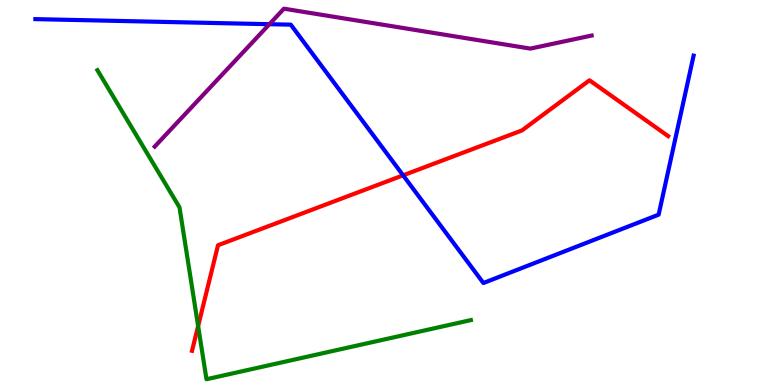[{'lines': ['blue', 'red'], 'intersections': [{'x': 5.2, 'y': 5.45}]}, {'lines': ['green', 'red'], 'intersections': [{'x': 2.56, 'y': 1.53}]}, {'lines': ['purple', 'red'], 'intersections': []}, {'lines': ['blue', 'green'], 'intersections': []}, {'lines': ['blue', 'purple'], 'intersections': [{'x': 3.48, 'y': 9.37}]}, {'lines': ['green', 'purple'], 'intersections': []}]